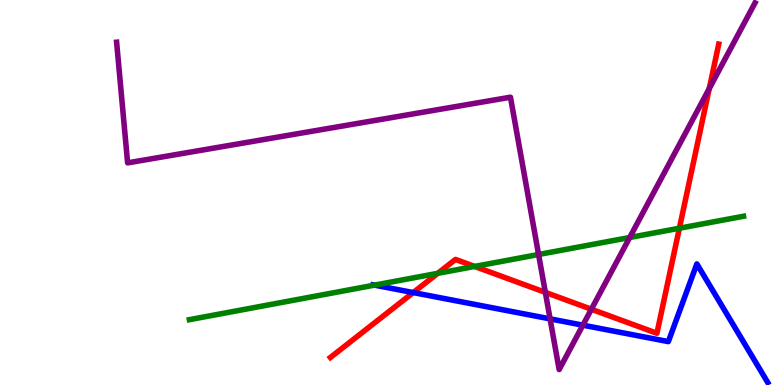[{'lines': ['blue', 'red'], 'intersections': [{'x': 5.33, 'y': 2.4}]}, {'lines': ['green', 'red'], 'intersections': [{'x': 5.65, 'y': 2.9}, {'x': 6.12, 'y': 3.08}, {'x': 8.77, 'y': 4.07}]}, {'lines': ['purple', 'red'], 'intersections': [{'x': 7.04, 'y': 2.41}, {'x': 7.63, 'y': 1.97}, {'x': 9.15, 'y': 7.7}]}, {'lines': ['blue', 'green'], 'intersections': [{'x': 4.83, 'y': 2.59}]}, {'lines': ['blue', 'purple'], 'intersections': [{'x': 7.1, 'y': 1.72}, {'x': 7.52, 'y': 1.55}]}, {'lines': ['green', 'purple'], 'intersections': [{'x': 6.95, 'y': 3.39}, {'x': 8.13, 'y': 3.83}]}]